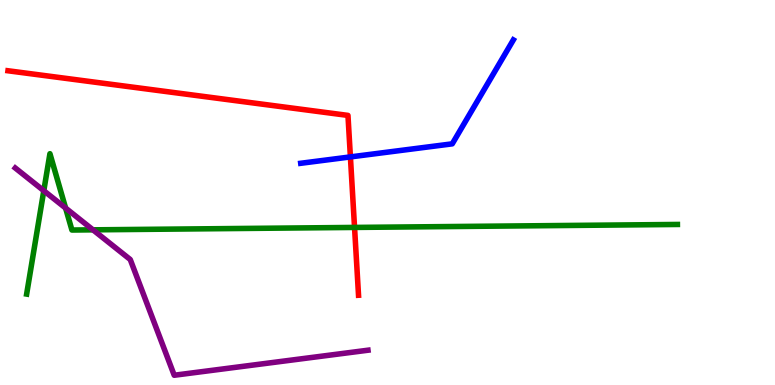[{'lines': ['blue', 'red'], 'intersections': [{'x': 4.52, 'y': 5.92}]}, {'lines': ['green', 'red'], 'intersections': [{'x': 4.57, 'y': 4.09}]}, {'lines': ['purple', 'red'], 'intersections': []}, {'lines': ['blue', 'green'], 'intersections': []}, {'lines': ['blue', 'purple'], 'intersections': []}, {'lines': ['green', 'purple'], 'intersections': [{'x': 0.565, 'y': 5.05}, {'x': 0.846, 'y': 4.6}, {'x': 1.2, 'y': 4.03}]}]